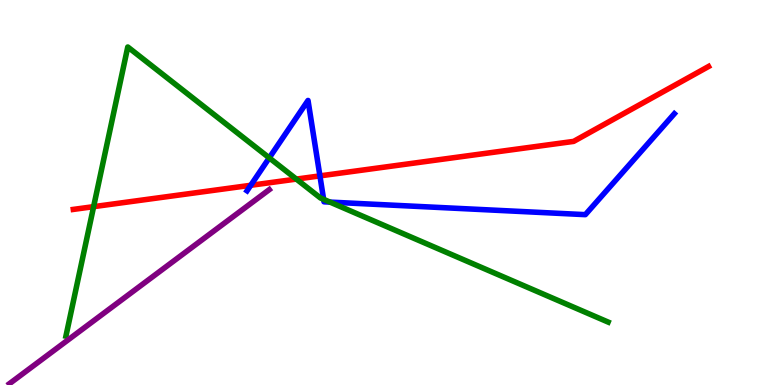[{'lines': ['blue', 'red'], 'intersections': [{'x': 3.24, 'y': 5.19}, {'x': 4.13, 'y': 5.43}]}, {'lines': ['green', 'red'], 'intersections': [{'x': 1.21, 'y': 4.63}, {'x': 3.82, 'y': 5.35}]}, {'lines': ['purple', 'red'], 'intersections': []}, {'lines': ['blue', 'green'], 'intersections': [{'x': 3.47, 'y': 5.9}, {'x': 4.18, 'y': 4.82}, {'x': 4.26, 'y': 4.75}]}, {'lines': ['blue', 'purple'], 'intersections': []}, {'lines': ['green', 'purple'], 'intersections': []}]